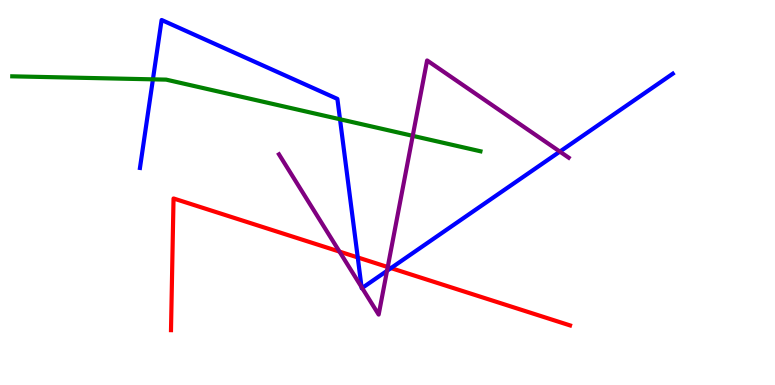[{'lines': ['blue', 'red'], 'intersections': [{'x': 4.62, 'y': 3.31}, {'x': 5.05, 'y': 3.04}]}, {'lines': ['green', 'red'], 'intersections': []}, {'lines': ['purple', 'red'], 'intersections': [{'x': 4.38, 'y': 3.46}, {'x': 5.0, 'y': 3.06}]}, {'lines': ['blue', 'green'], 'intersections': [{'x': 1.97, 'y': 7.94}, {'x': 4.39, 'y': 6.9}]}, {'lines': ['blue', 'purple'], 'intersections': [{'x': 4.67, 'y': 2.54}, {'x': 4.67, 'y': 2.52}, {'x': 4.99, 'y': 2.97}, {'x': 7.22, 'y': 6.06}]}, {'lines': ['green', 'purple'], 'intersections': [{'x': 5.33, 'y': 6.47}]}]